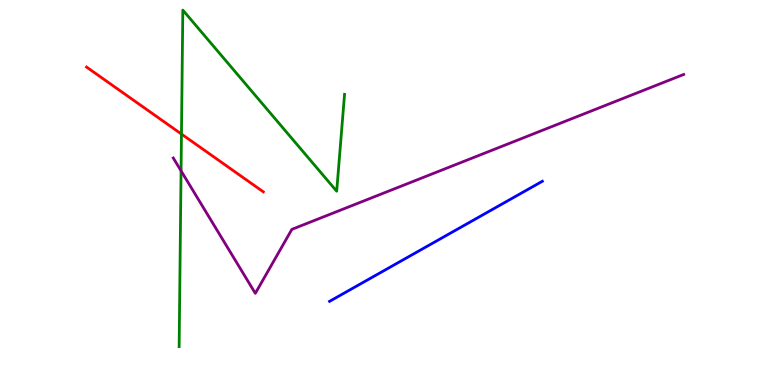[{'lines': ['blue', 'red'], 'intersections': []}, {'lines': ['green', 'red'], 'intersections': [{'x': 2.34, 'y': 6.52}]}, {'lines': ['purple', 'red'], 'intersections': []}, {'lines': ['blue', 'green'], 'intersections': []}, {'lines': ['blue', 'purple'], 'intersections': []}, {'lines': ['green', 'purple'], 'intersections': [{'x': 2.34, 'y': 5.56}]}]